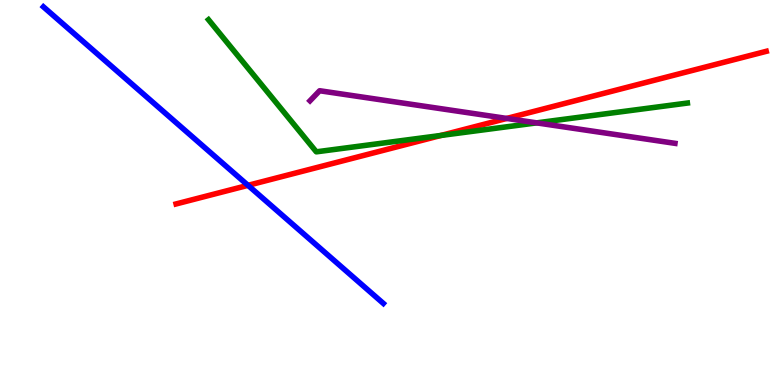[{'lines': ['blue', 'red'], 'intersections': [{'x': 3.2, 'y': 5.19}]}, {'lines': ['green', 'red'], 'intersections': [{'x': 5.69, 'y': 6.48}]}, {'lines': ['purple', 'red'], 'intersections': [{'x': 6.54, 'y': 6.92}]}, {'lines': ['blue', 'green'], 'intersections': []}, {'lines': ['blue', 'purple'], 'intersections': []}, {'lines': ['green', 'purple'], 'intersections': [{'x': 6.92, 'y': 6.81}]}]